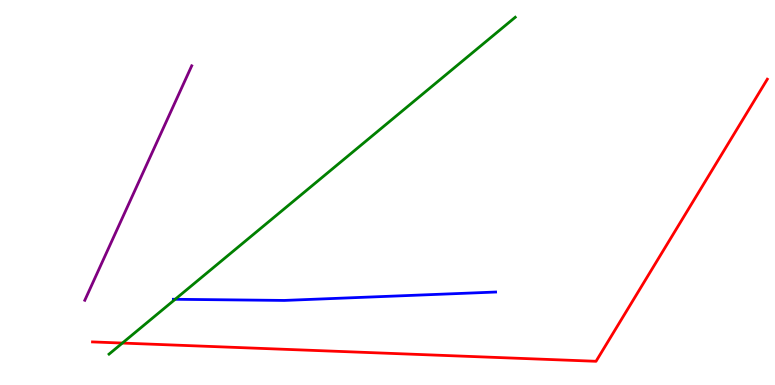[{'lines': ['blue', 'red'], 'intersections': []}, {'lines': ['green', 'red'], 'intersections': [{'x': 1.58, 'y': 1.09}]}, {'lines': ['purple', 'red'], 'intersections': []}, {'lines': ['blue', 'green'], 'intersections': [{'x': 2.26, 'y': 2.23}]}, {'lines': ['blue', 'purple'], 'intersections': []}, {'lines': ['green', 'purple'], 'intersections': []}]